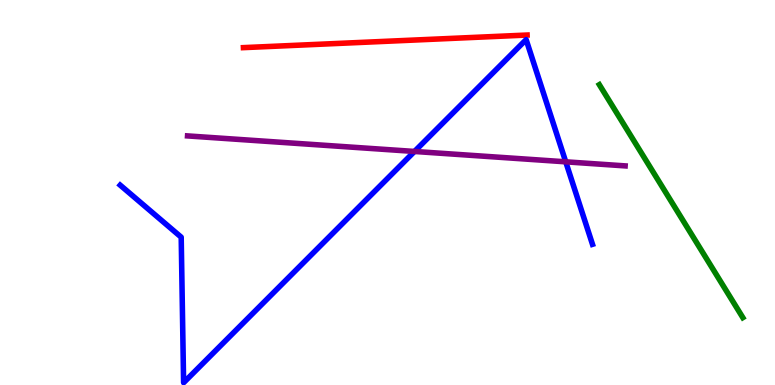[{'lines': ['blue', 'red'], 'intersections': []}, {'lines': ['green', 'red'], 'intersections': []}, {'lines': ['purple', 'red'], 'intersections': []}, {'lines': ['blue', 'green'], 'intersections': []}, {'lines': ['blue', 'purple'], 'intersections': [{'x': 5.35, 'y': 6.07}, {'x': 7.3, 'y': 5.8}]}, {'lines': ['green', 'purple'], 'intersections': []}]